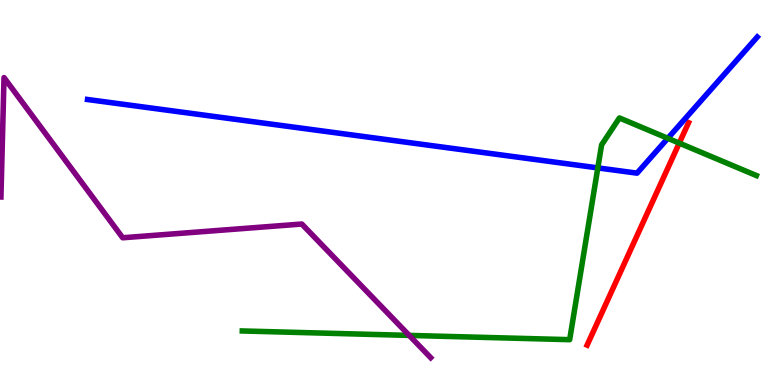[{'lines': ['blue', 'red'], 'intersections': []}, {'lines': ['green', 'red'], 'intersections': [{'x': 8.76, 'y': 6.28}]}, {'lines': ['purple', 'red'], 'intersections': []}, {'lines': ['blue', 'green'], 'intersections': [{'x': 7.71, 'y': 5.64}, {'x': 8.62, 'y': 6.41}]}, {'lines': ['blue', 'purple'], 'intersections': []}, {'lines': ['green', 'purple'], 'intersections': [{'x': 5.28, 'y': 1.29}]}]